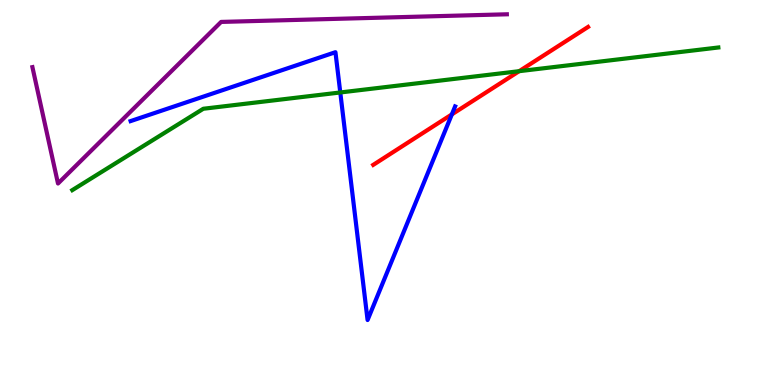[{'lines': ['blue', 'red'], 'intersections': [{'x': 5.83, 'y': 7.03}]}, {'lines': ['green', 'red'], 'intersections': [{'x': 6.7, 'y': 8.15}]}, {'lines': ['purple', 'red'], 'intersections': []}, {'lines': ['blue', 'green'], 'intersections': [{'x': 4.39, 'y': 7.6}]}, {'lines': ['blue', 'purple'], 'intersections': []}, {'lines': ['green', 'purple'], 'intersections': []}]